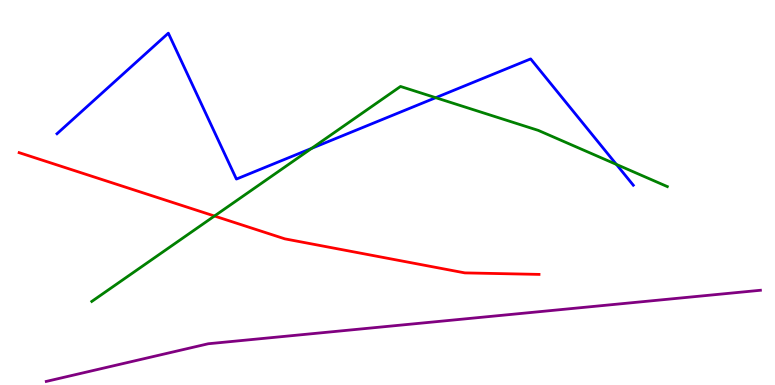[{'lines': ['blue', 'red'], 'intersections': []}, {'lines': ['green', 'red'], 'intersections': [{'x': 2.77, 'y': 4.39}]}, {'lines': ['purple', 'red'], 'intersections': []}, {'lines': ['blue', 'green'], 'intersections': [{'x': 4.02, 'y': 6.15}, {'x': 5.62, 'y': 7.46}, {'x': 7.95, 'y': 5.73}]}, {'lines': ['blue', 'purple'], 'intersections': []}, {'lines': ['green', 'purple'], 'intersections': []}]